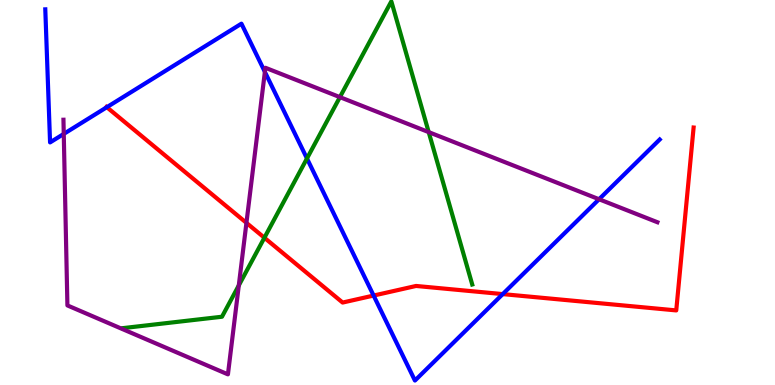[{'lines': ['blue', 'red'], 'intersections': [{'x': 1.38, 'y': 7.22}, {'x': 4.82, 'y': 2.32}, {'x': 6.49, 'y': 2.36}]}, {'lines': ['green', 'red'], 'intersections': [{'x': 3.41, 'y': 3.82}]}, {'lines': ['purple', 'red'], 'intersections': [{'x': 3.18, 'y': 4.21}]}, {'lines': ['blue', 'green'], 'intersections': [{'x': 3.96, 'y': 5.88}]}, {'lines': ['blue', 'purple'], 'intersections': [{'x': 0.823, 'y': 6.52}, {'x': 3.42, 'y': 8.13}, {'x': 7.73, 'y': 4.82}]}, {'lines': ['green', 'purple'], 'intersections': [{'x': 3.08, 'y': 2.59}, {'x': 4.39, 'y': 7.48}, {'x': 5.53, 'y': 6.57}]}]